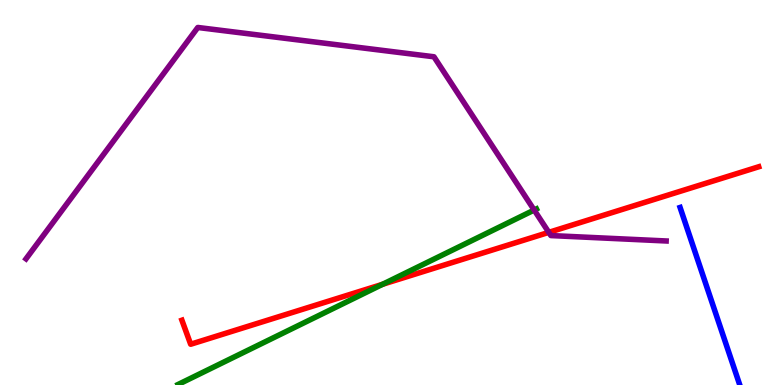[{'lines': ['blue', 'red'], 'intersections': []}, {'lines': ['green', 'red'], 'intersections': [{'x': 4.94, 'y': 2.62}]}, {'lines': ['purple', 'red'], 'intersections': [{'x': 7.08, 'y': 3.96}]}, {'lines': ['blue', 'green'], 'intersections': []}, {'lines': ['blue', 'purple'], 'intersections': []}, {'lines': ['green', 'purple'], 'intersections': [{'x': 6.89, 'y': 4.54}]}]